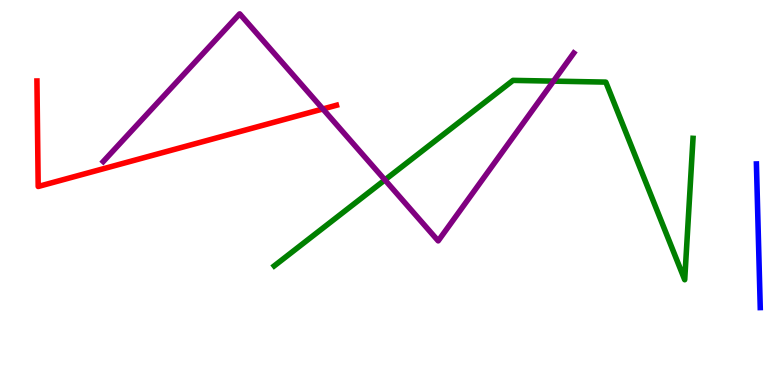[{'lines': ['blue', 'red'], 'intersections': []}, {'lines': ['green', 'red'], 'intersections': []}, {'lines': ['purple', 'red'], 'intersections': [{'x': 4.17, 'y': 7.17}]}, {'lines': ['blue', 'green'], 'intersections': []}, {'lines': ['blue', 'purple'], 'intersections': []}, {'lines': ['green', 'purple'], 'intersections': [{'x': 4.97, 'y': 5.33}, {'x': 7.14, 'y': 7.89}]}]